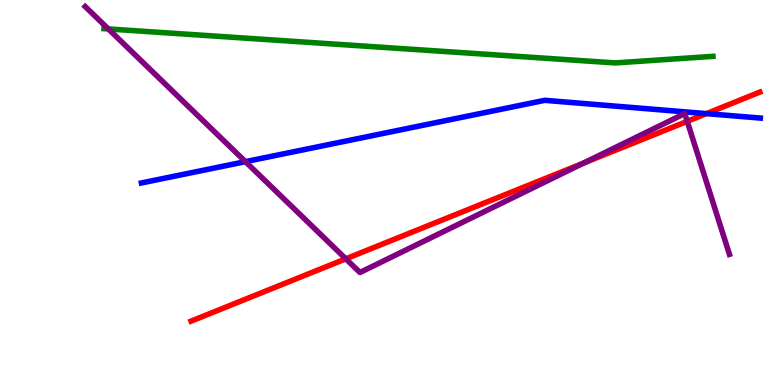[{'lines': ['blue', 'red'], 'intersections': [{'x': 9.11, 'y': 7.05}]}, {'lines': ['green', 'red'], 'intersections': []}, {'lines': ['purple', 'red'], 'intersections': [{'x': 4.46, 'y': 3.28}, {'x': 7.53, 'y': 5.76}, {'x': 8.87, 'y': 6.85}]}, {'lines': ['blue', 'green'], 'intersections': []}, {'lines': ['blue', 'purple'], 'intersections': [{'x': 3.17, 'y': 5.8}]}, {'lines': ['green', 'purple'], 'intersections': [{'x': 1.4, 'y': 9.25}]}]